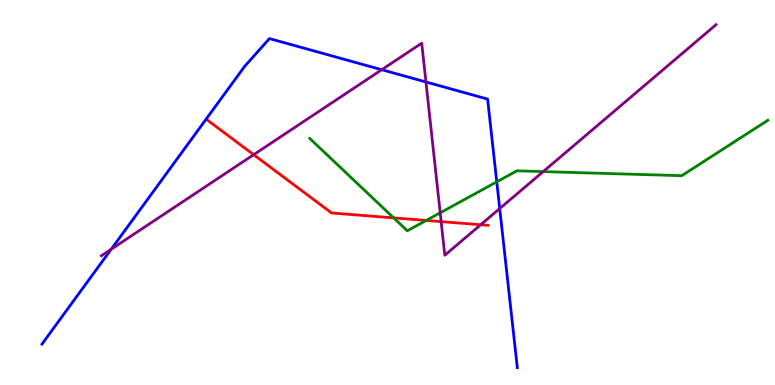[{'lines': ['blue', 'red'], 'intersections': []}, {'lines': ['green', 'red'], 'intersections': [{'x': 5.08, 'y': 4.34}, {'x': 5.5, 'y': 4.27}]}, {'lines': ['purple', 'red'], 'intersections': [{'x': 3.27, 'y': 5.98}, {'x': 5.69, 'y': 4.24}, {'x': 6.2, 'y': 4.16}]}, {'lines': ['blue', 'green'], 'intersections': [{'x': 6.41, 'y': 5.28}]}, {'lines': ['blue', 'purple'], 'intersections': [{'x': 1.43, 'y': 3.53}, {'x': 4.93, 'y': 8.19}, {'x': 5.5, 'y': 7.87}, {'x': 6.45, 'y': 4.58}]}, {'lines': ['green', 'purple'], 'intersections': [{'x': 5.68, 'y': 4.47}, {'x': 7.01, 'y': 5.54}]}]